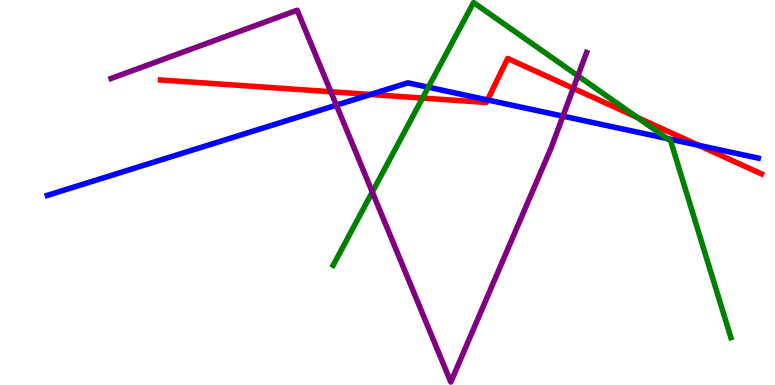[{'lines': ['blue', 'red'], 'intersections': [{'x': 4.78, 'y': 7.55}, {'x': 6.29, 'y': 7.4}, {'x': 9.01, 'y': 6.23}]}, {'lines': ['green', 'red'], 'intersections': [{'x': 5.45, 'y': 7.45}, {'x': 8.22, 'y': 6.95}]}, {'lines': ['purple', 'red'], 'intersections': [{'x': 4.27, 'y': 7.62}, {'x': 7.4, 'y': 7.71}]}, {'lines': ['blue', 'green'], 'intersections': [{'x': 5.53, 'y': 7.73}, {'x': 8.61, 'y': 6.4}]}, {'lines': ['blue', 'purple'], 'intersections': [{'x': 4.34, 'y': 7.27}, {'x': 7.26, 'y': 6.98}]}, {'lines': ['green', 'purple'], 'intersections': [{'x': 4.8, 'y': 5.01}, {'x': 7.46, 'y': 8.03}]}]